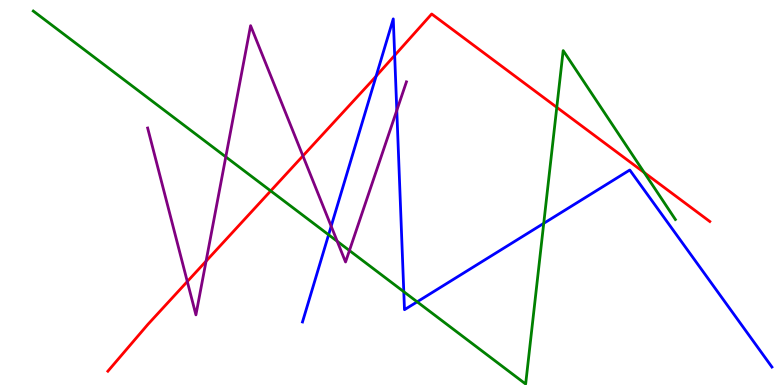[{'lines': ['blue', 'red'], 'intersections': [{'x': 4.85, 'y': 8.02}, {'x': 5.09, 'y': 8.56}]}, {'lines': ['green', 'red'], 'intersections': [{'x': 3.49, 'y': 5.04}, {'x': 7.18, 'y': 7.21}, {'x': 8.31, 'y': 5.52}]}, {'lines': ['purple', 'red'], 'intersections': [{'x': 2.42, 'y': 2.69}, {'x': 2.66, 'y': 3.22}, {'x': 3.91, 'y': 5.95}]}, {'lines': ['blue', 'green'], 'intersections': [{'x': 4.24, 'y': 3.9}, {'x': 5.21, 'y': 2.42}, {'x': 5.38, 'y': 2.16}, {'x': 7.02, 'y': 4.2}]}, {'lines': ['blue', 'purple'], 'intersections': [{'x': 4.27, 'y': 4.12}, {'x': 5.12, 'y': 7.13}]}, {'lines': ['green', 'purple'], 'intersections': [{'x': 2.91, 'y': 5.93}, {'x': 4.35, 'y': 3.73}, {'x': 4.51, 'y': 3.49}]}]